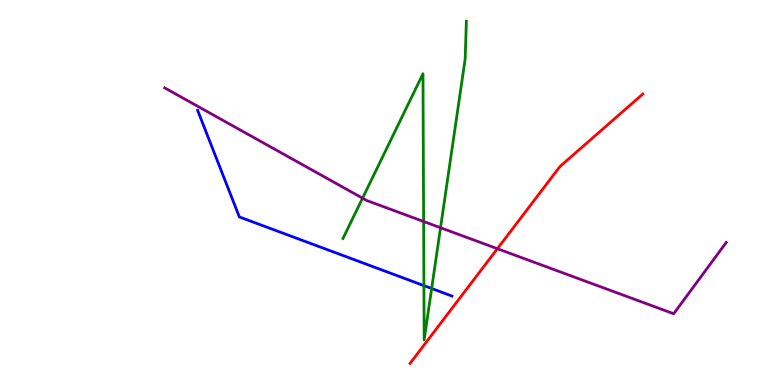[{'lines': ['blue', 'red'], 'intersections': []}, {'lines': ['green', 'red'], 'intersections': []}, {'lines': ['purple', 'red'], 'intersections': [{'x': 6.42, 'y': 3.54}]}, {'lines': ['blue', 'green'], 'intersections': [{'x': 5.47, 'y': 2.58}, {'x': 5.57, 'y': 2.51}]}, {'lines': ['blue', 'purple'], 'intersections': []}, {'lines': ['green', 'purple'], 'intersections': [{'x': 4.68, 'y': 4.85}, {'x': 5.47, 'y': 4.25}, {'x': 5.68, 'y': 4.08}]}]